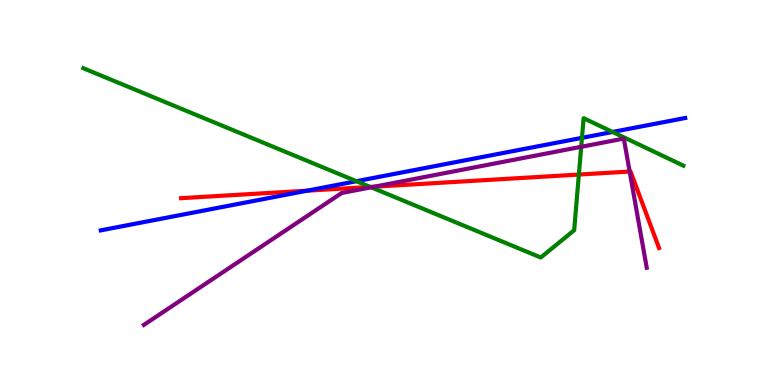[{'lines': ['blue', 'red'], 'intersections': [{'x': 3.96, 'y': 5.05}]}, {'lines': ['green', 'red'], 'intersections': [{'x': 4.78, 'y': 5.14}, {'x': 7.47, 'y': 5.47}]}, {'lines': ['purple', 'red'], 'intersections': [{'x': 4.83, 'y': 5.15}, {'x': 8.12, 'y': 5.54}]}, {'lines': ['blue', 'green'], 'intersections': [{'x': 4.6, 'y': 5.29}, {'x': 7.51, 'y': 6.42}, {'x': 7.9, 'y': 6.57}]}, {'lines': ['blue', 'purple'], 'intersections': []}, {'lines': ['green', 'purple'], 'intersections': [{'x': 4.79, 'y': 5.13}, {'x': 7.5, 'y': 6.19}]}]